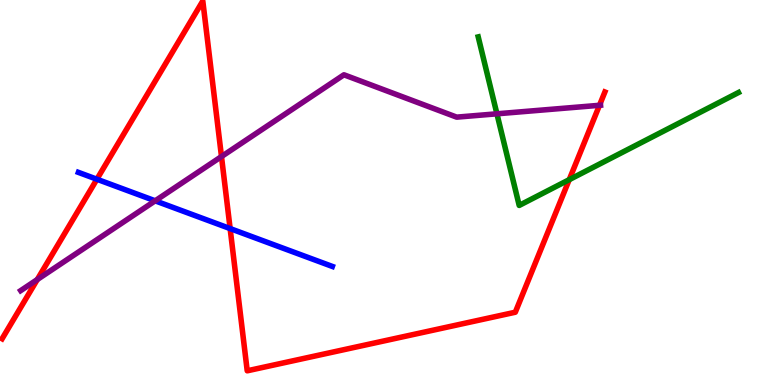[{'lines': ['blue', 'red'], 'intersections': [{'x': 1.25, 'y': 5.34}, {'x': 2.97, 'y': 4.06}]}, {'lines': ['green', 'red'], 'intersections': [{'x': 7.34, 'y': 5.33}]}, {'lines': ['purple', 'red'], 'intersections': [{'x': 0.481, 'y': 2.74}, {'x': 2.86, 'y': 5.93}, {'x': 7.74, 'y': 7.27}]}, {'lines': ['blue', 'green'], 'intersections': []}, {'lines': ['blue', 'purple'], 'intersections': [{'x': 2.0, 'y': 4.78}]}, {'lines': ['green', 'purple'], 'intersections': [{'x': 6.41, 'y': 7.04}]}]